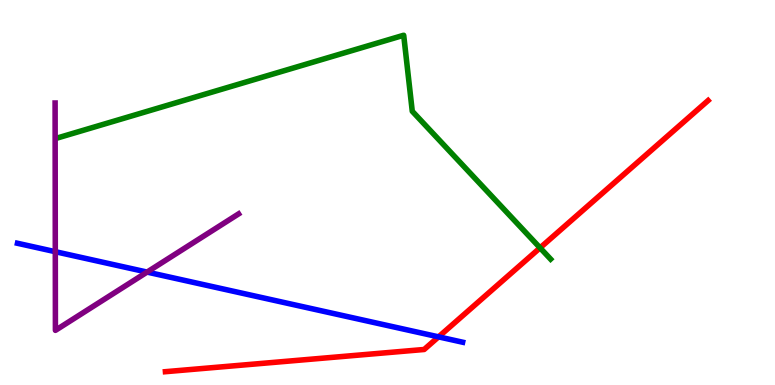[{'lines': ['blue', 'red'], 'intersections': [{'x': 5.66, 'y': 1.25}]}, {'lines': ['green', 'red'], 'intersections': [{'x': 6.97, 'y': 3.56}]}, {'lines': ['purple', 'red'], 'intersections': []}, {'lines': ['blue', 'green'], 'intersections': []}, {'lines': ['blue', 'purple'], 'intersections': [{'x': 0.714, 'y': 3.46}, {'x': 1.9, 'y': 2.93}]}, {'lines': ['green', 'purple'], 'intersections': []}]